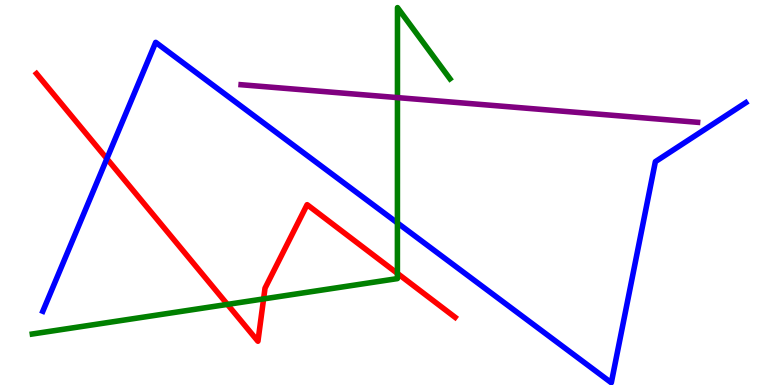[{'lines': ['blue', 'red'], 'intersections': [{'x': 1.38, 'y': 5.88}]}, {'lines': ['green', 'red'], 'intersections': [{'x': 2.93, 'y': 2.09}, {'x': 3.4, 'y': 2.24}, {'x': 5.13, 'y': 2.9}]}, {'lines': ['purple', 'red'], 'intersections': []}, {'lines': ['blue', 'green'], 'intersections': [{'x': 5.13, 'y': 4.21}]}, {'lines': ['blue', 'purple'], 'intersections': []}, {'lines': ['green', 'purple'], 'intersections': [{'x': 5.13, 'y': 7.46}]}]